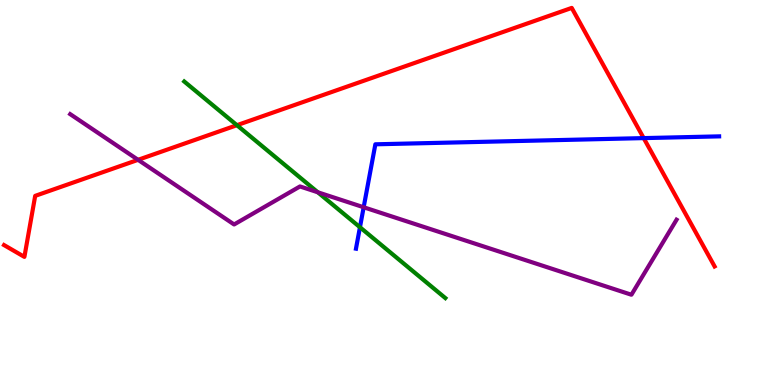[{'lines': ['blue', 'red'], 'intersections': [{'x': 8.31, 'y': 6.41}]}, {'lines': ['green', 'red'], 'intersections': [{'x': 3.06, 'y': 6.75}]}, {'lines': ['purple', 'red'], 'intersections': [{'x': 1.78, 'y': 5.85}]}, {'lines': ['blue', 'green'], 'intersections': [{'x': 4.64, 'y': 4.1}]}, {'lines': ['blue', 'purple'], 'intersections': [{'x': 4.69, 'y': 4.62}]}, {'lines': ['green', 'purple'], 'intersections': [{'x': 4.1, 'y': 5.01}]}]